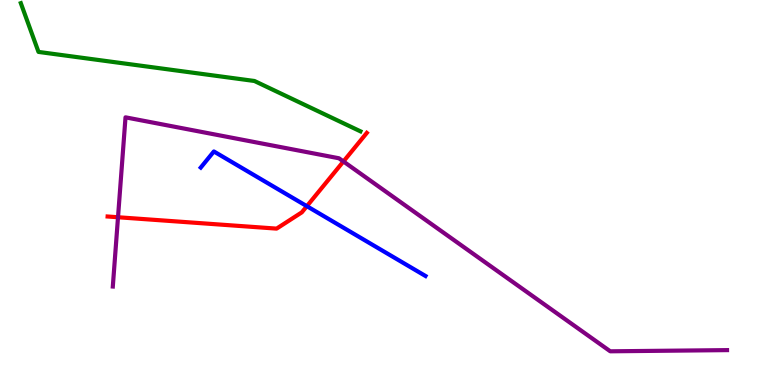[{'lines': ['blue', 'red'], 'intersections': [{'x': 3.96, 'y': 4.64}]}, {'lines': ['green', 'red'], 'intersections': []}, {'lines': ['purple', 'red'], 'intersections': [{'x': 1.52, 'y': 4.36}, {'x': 4.43, 'y': 5.81}]}, {'lines': ['blue', 'green'], 'intersections': []}, {'lines': ['blue', 'purple'], 'intersections': []}, {'lines': ['green', 'purple'], 'intersections': []}]